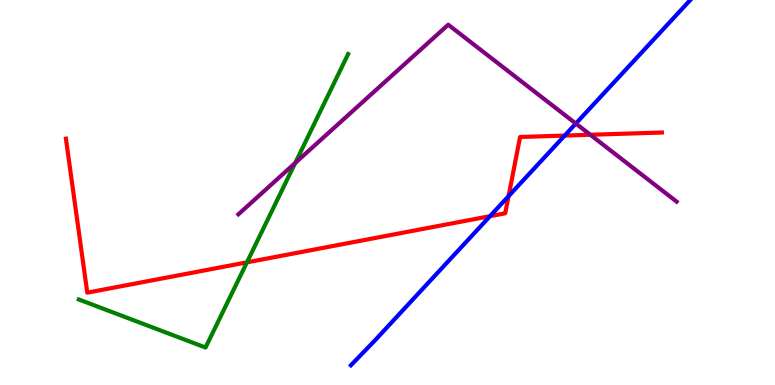[{'lines': ['blue', 'red'], 'intersections': [{'x': 6.32, 'y': 4.39}, {'x': 6.56, 'y': 4.91}, {'x': 7.29, 'y': 6.48}]}, {'lines': ['green', 'red'], 'intersections': [{'x': 3.19, 'y': 3.19}]}, {'lines': ['purple', 'red'], 'intersections': [{'x': 7.62, 'y': 6.5}]}, {'lines': ['blue', 'green'], 'intersections': []}, {'lines': ['blue', 'purple'], 'intersections': [{'x': 7.43, 'y': 6.79}]}, {'lines': ['green', 'purple'], 'intersections': [{'x': 3.81, 'y': 5.77}]}]